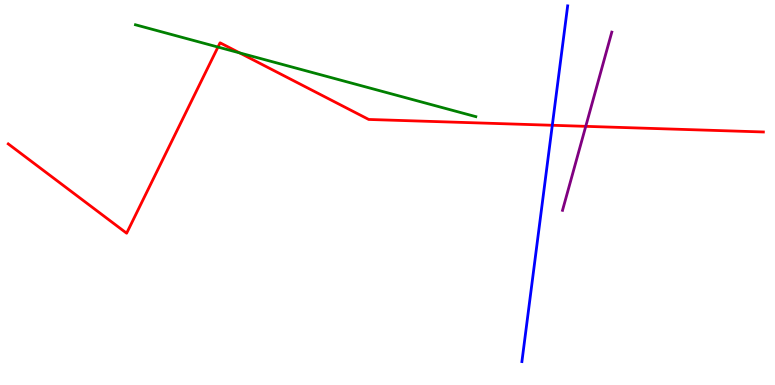[{'lines': ['blue', 'red'], 'intersections': [{'x': 7.13, 'y': 6.75}]}, {'lines': ['green', 'red'], 'intersections': [{'x': 2.81, 'y': 8.78}, {'x': 3.09, 'y': 8.63}]}, {'lines': ['purple', 'red'], 'intersections': [{'x': 7.56, 'y': 6.72}]}, {'lines': ['blue', 'green'], 'intersections': []}, {'lines': ['blue', 'purple'], 'intersections': []}, {'lines': ['green', 'purple'], 'intersections': []}]